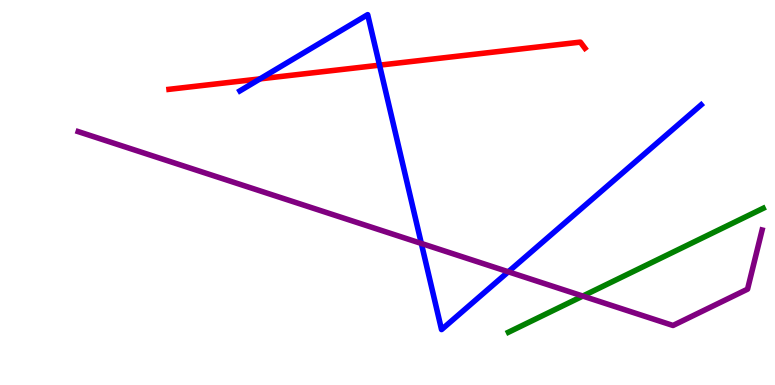[{'lines': ['blue', 'red'], 'intersections': [{'x': 3.35, 'y': 7.95}, {'x': 4.9, 'y': 8.31}]}, {'lines': ['green', 'red'], 'intersections': []}, {'lines': ['purple', 'red'], 'intersections': []}, {'lines': ['blue', 'green'], 'intersections': []}, {'lines': ['blue', 'purple'], 'intersections': [{'x': 5.44, 'y': 3.68}, {'x': 6.56, 'y': 2.94}]}, {'lines': ['green', 'purple'], 'intersections': [{'x': 7.52, 'y': 2.31}]}]